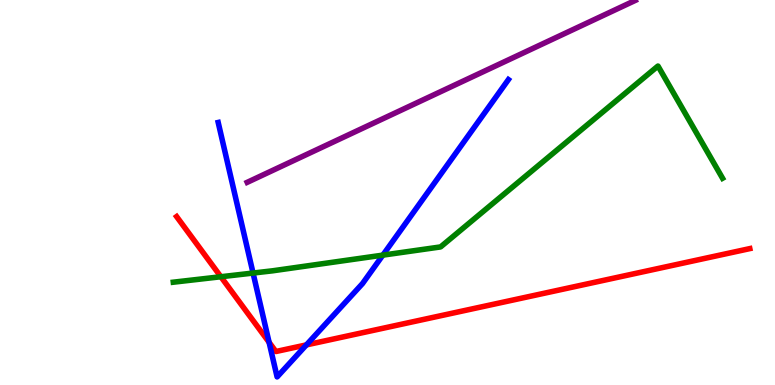[{'lines': ['blue', 'red'], 'intersections': [{'x': 3.47, 'y': 1.11}, {'x': 3.95, 'y': 1.04}]}, {'lines': ['green', 'red'], 'intersections': [{'x': 2.85, 'y': 2.81}]}, {'lines': ['purple', 'red'], 'intersections': []}, {'lines': ['blue', 'green'], 'intersections': [{'x': 3.27, 'y': 2.91}, {'x': 4.94, 'y': 3.37}]}, {'lines': ['blue', 'purple'], 'intersections': []}, {'lines': ['green', 'purple'], 'intersections': []}]